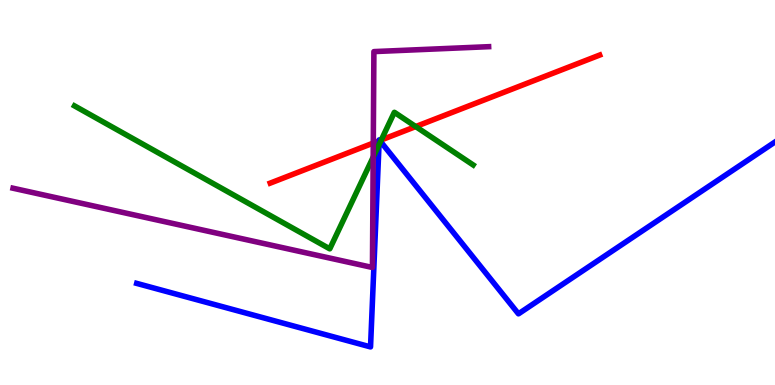[{'lines': ['blue', 'red'], 'intersections': [{'x': 4.89, 'y': 6.34}, {'x': 4.9, 'y': 6.35}]}, {'lines': ['green', 'red'], 'intersections': [{'x': 4.92, 'y': 6.36}, {'x': 5.36, 'y': 6.71}]}, {'lines': ['purple', 'red'], 'intersections': [{'x': 4.82, 'y': 6.28}]}, {'lines': ['blue', 'green'], 'intersections': [{'x': 4.89, 'y': 6.24}, {'x': 4.91, 'y': 6.32}]}, {'lines': ['blue', 'purple'], 'intersections': []}, {'lines': ['green', 'purple'], 'intersections': [{'x': 4.82, 'y': 5.92}]}]